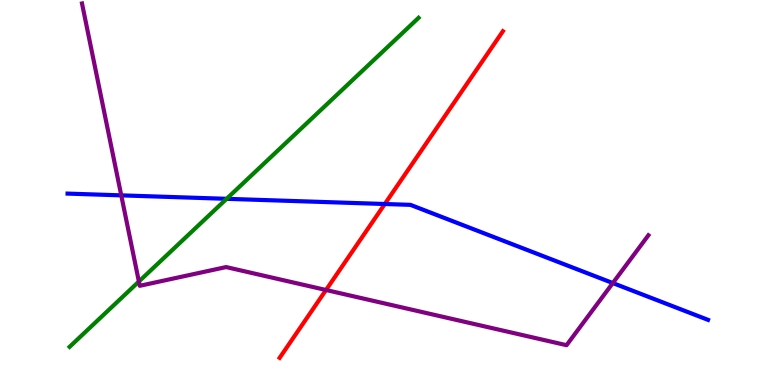[{'lines': ['blue', 'red'], 'intersections': [{'x': 4.96, 'y': 4.7}]}, {'lines': ['green', 'red'], 'intersections': []}, {'lines': ['purple', 'red'], 'intersections': [{'x': 4.21, 'y': 2.47}]}, {'lines': ['blue', 'green'], 'intersections': [{'x': 2.92, 'y': 4.84}]}, {'lines': ['blue', 'purple'], 'intersections': [{'x': 1.56, 'y': 4.93}, {'x': 7.91, 'y': 2.65}]}, {'lines': ['green', 'purple'], 'intersections': [{'x': 1.79, 'y': 2.69}]}]